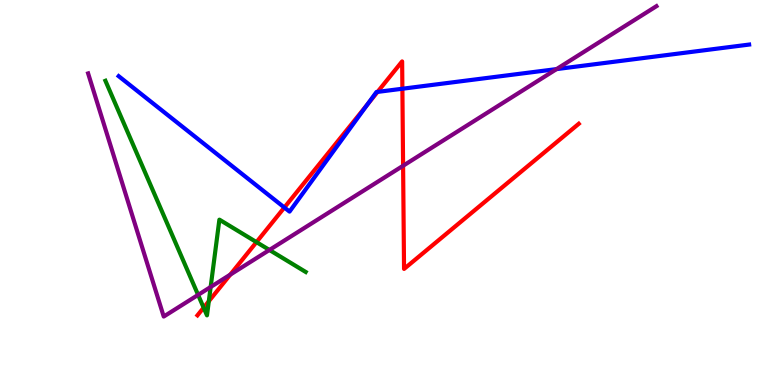[{'lines': ['blue', 'red'], 'intersections': [{'x': 3.67, 'y': 4.61}, {'x': 4.74, 'y': 7.29}, {'x': 4.87, 'y': 7.61}, {'x': 5.19, 'y': 7.7}]}, {'lines': ['green', 'red'], 'intersections': [{'x': 2.63, 'y': 2.01}, {'x': 2.69, 'y': 2.18}, {'x': 3.31, 'y': 3.71}]}, {'lines': ['purple', 'red'], 'intersections': [{'x': 2.97, 'y': 2.87}, {'x': 5.2, 'y': 5.69}]}, {'lines': ['blue', 'green'], 'intersections': []}, {'lines': ['blue', 'purple'], 'intersections': [{'x': 7.18, 'y': 8.21}]}, {'lines': ['green', 'purple'], 'intersections': [{'x': 2.56, 'y': 2.34}, {'x': 2.72, 'y': 2.55}, {'x': 3.48, 'y': 3.51}]}]